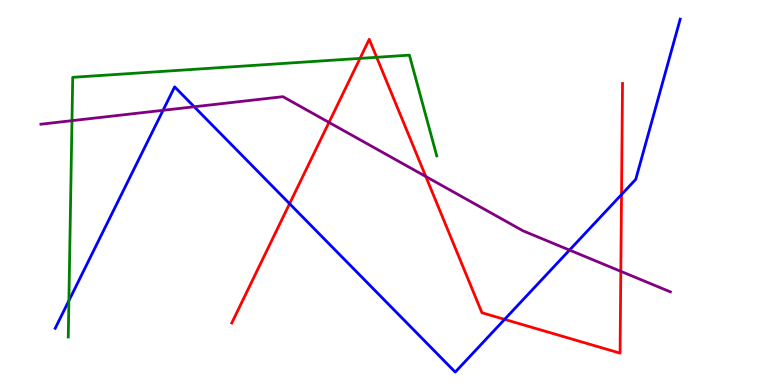[{'lines': ['blue', 'red'], 'intersections': [{'x': 3.74, 'y': 4.71}, {'x': 6.51, 'y': 1.7}, {'x': 8.02, 'y': 4.95}]}, {'lines': ['green', 'red'], 'intersections': [{'x': 4.65, 'y': 8.48}, {'x': 4.86, 'y': 8.51}]}, {'lines': ['purple', 'red'], 'intersections': [{'x': 4.24, 'y': 6.82}, {'x': 5.49, 'y': 5.42}, {'x': 8.01, 'y': 2.95}]}, {'lines': ['blue', 'green'], 'intersections': [{'x': 0.889, 'y': 2.19}]}, {'lines': ['blue', 'purple'], 'intersections': [{'x': 2.1, 'y': 7.13}, {'x': 2.51, 'y': 7.23}, {'x': 7.35, 'y': 3.5}]}, {'lines': ['green', 'purple'], 'intersections': [{'x': 0.929, 'y': 6.87}]}]